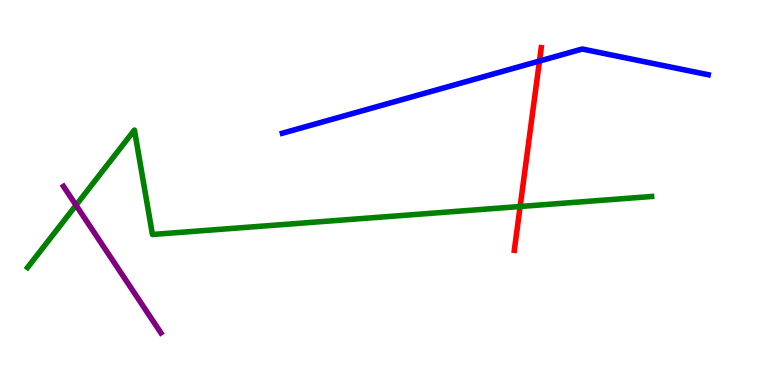[{'lines': ['blue', 'red'], 'intersections': [{'x': 6.96, 'y': 8.41}]}, {'lines': ['green', 'red'], 'intersections': [{'x': 6.71, 'y': 4.64}]}, {'lines': ['purple', 'red'], 'intersections': []}, {'lines': ['blue', 'green'], 'intersections': []}, {'lines': ['blue', 'purple'], 'intersections': []}, {'lines': ['green', 'purple'], 'intersections': [{'x': 0.981, 'y': 4.67}]}]